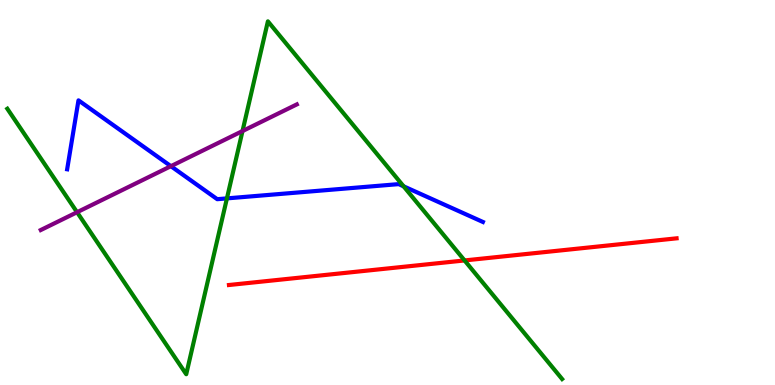[{'lines': ['blue', 'red'], 'intersections': []}, {'lines': ['green', 'red'], 'intersections': [{'x': 5.99, 'y': 3.24}]}, {'lines': ['purple', 'red'], 'intersections': []}, {'lines': ['blue', 'green'], 'intersections': [{'x': 2.93, 'y': 4.85}, {'x': 5.21, 'y': 5.16}]}, {'lines': ['blue', 'purple'], 'intersections': [{'x': 2.21, 'y': 5.68}]}, {'lines': ['green', 'purple'], 'intersections': [{'x': 0.994, 'y': 4.49}, {'x': 3.13, 'y': 6.6}]}]